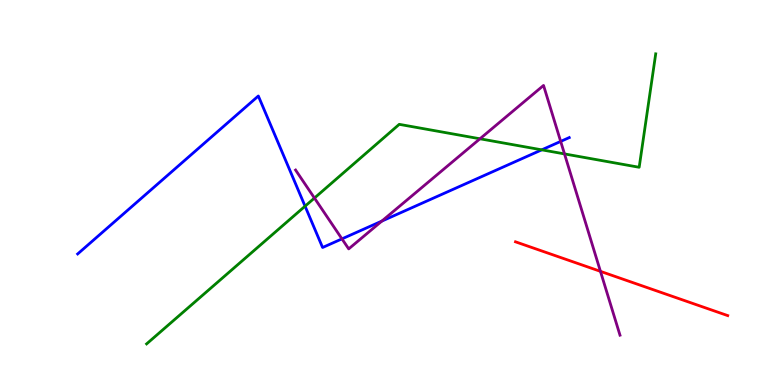[{'lines': ['blue', 'red'], 'intersections': []}, {'lines': ['green', 'red'], 'intersections': []}, {'lines': ['purple', 'red'], 'intersections': [{'x': 7.75, 'y': 2.95}]}, {'lines': ['blue', 'green'], 'intersections': [{'x': 3.94, 'y': 4.64}, {'x': 6.99, 'y': 6.11}]}, {'lines': ['blue', 'purple'], 'intersections': [{'x': 4.41, 'y': 3.8}, {'x': 4.93, 'y': 4.26}, {'x': 7.23, 'y': 6.33}]}, {'lines': ['green', 'purple'], 'intersections': [{'x': 4.06, 'y': 4.86}, {'x': 6.19, 'y': 6.4}, {'x': 7.28, 'y': 6.0}]}]